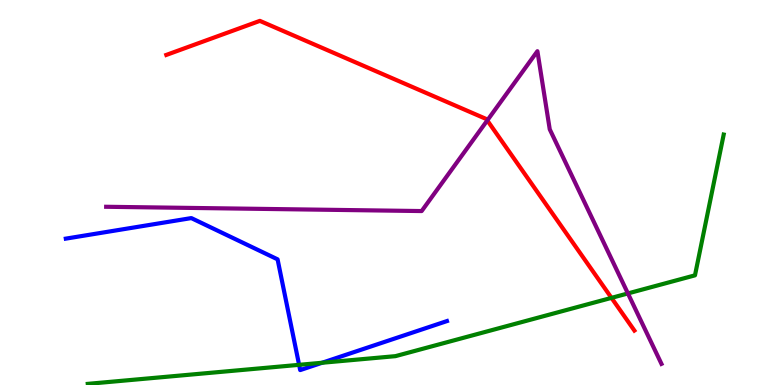[{'lines': ['blue', 'red'], 'intersections': []}, {'lines': ['green', 'red'], 'intersections': [{'x': 7.89, 'y': 2.26}]}, {'lines': ['purple', 'red'], 'intersections': [{'x': 6.29, 'y': 6.87}]}, {'lines': ['blue', 'green'], 'intersections': [{'x': 3.86, 'y': 0.524}, {'x': 4.16, 'y': 0.578}]}, {'lines': ['blue', 'purple'], 'intersections': []}, {'lines': ['green', 'purple'], 'intersections': [{'x': 8.1, 'y': 2.38}]}]